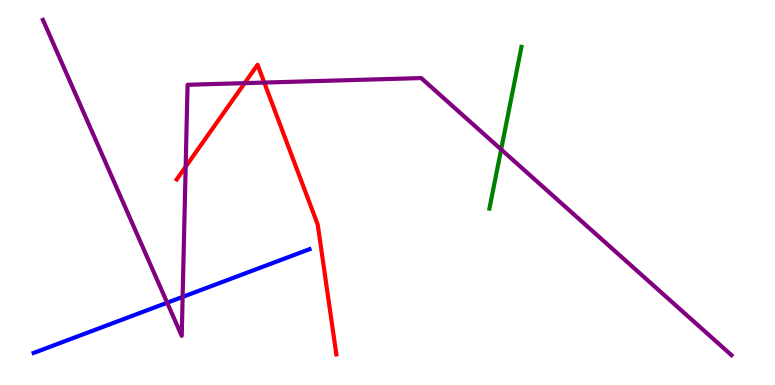[{'lines': ['blue', 'red'], 'intersections': []}, {'lines': ['green', 'red'], 'intersections': []}, {'lines': ['purple', 'red'], 'intersections': [{'x': 2.4, 'y': 5.67}, {'x': 3.16, 'y': 7.84}, {'x': 3.41, 'y': 7.86}]}, {'lines': ['blue', 'green'], 'intersections': []}, {'lines': ['blue', 'purple'], 'intersections': [{'x': 2.16, 'y': 2.14}, {'x': 2.36, 'y': 2.29}]}, {'lines': ['green', 'purple'], 'intersections': [{'x': 6.47, 'y': 6.12}]}]